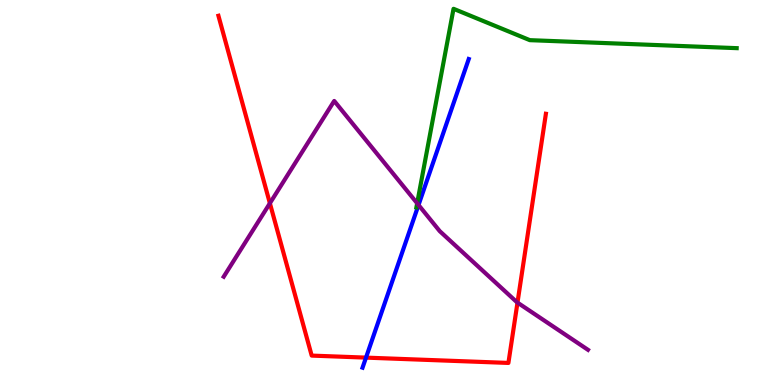[{'lines': ['blue', 'red'], 'intersections': [{'x': 4.72, 'y': 0.711}]}, {'lines': ['green', 'red'], 'intersections': []}, {'lines': ['purple', 'red'], 'intersections': [{'x': 3.48, 'y': 4.72}, {'x': 6.68, 'y': 2.14}]}, {'lines': ['blue', 'green'], 'intersections': []}, {'lines': ['blue', 'purple'], 'intersections': [{'x': 5.4, 'y': 4.68}]}, {'lines': ['green', 'purple'], 'intersections': [{'x': 5.38, 'y': 4.72}]}]